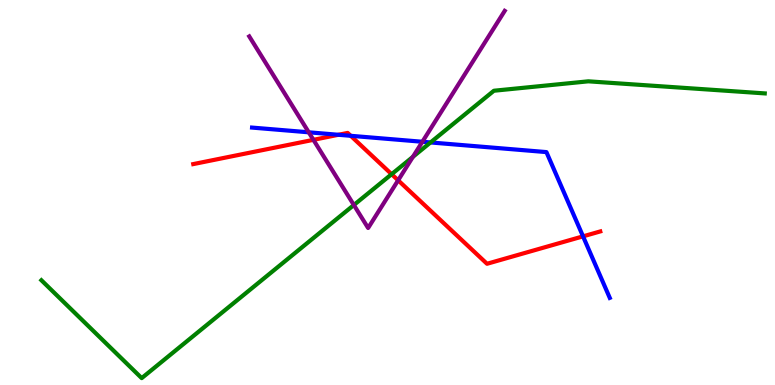[{'lines': ['blue', 'red'], 'intersections': [{'x': 4.37, 'y': 6.5}, {'x': 4.53, 'y': 6.47}, {'x': 7.52, 'y': 3.86}]}, {'lines': ['green', 'red'], 'intersections': [{'x': 5.05, 'y': 5.48}]}, {'lines': ['purple', 'red'], 'intersections': [{'x': 4.04, 'y': 6.37}, {'x': 5.14, 'y': 5.32}]}, {'lines': ['blue', 'green'], 'intersections': [{'x': 5.56, 'y': 6.3}]}, {'lines': ['blue', 'purple'], 'intersections': [{'x': 3.98, 'y': 6.56}, {'x': 5.45, 'y': 6.32}]}, {'lines': ['green', 'purple'], 'intersections': [{'x': 4.57, 'y': 4.67}, {'x': 5.33, 'y': 5.93}]}]